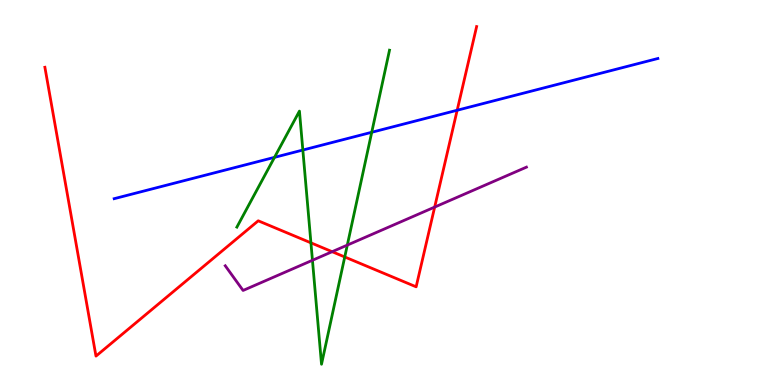[{'lines': ['blue', 'red'], 'intersections': [{'x': 5.9, 'y': 7.14}]}, {'lines': ['green', 'red'], 'intersections': [{'x': 4.01, 'y': 3.69}, {'x': 4.45, 'y': 3.33}]}, {'lines': ['purple', 'red'], 'intersections': [{'x': 4.29, 'y': 3.46}, {'x': 5.61, 'y': 4.62}]}, {'lines': ['blue', 'green'], 'intersections': [{'x': 3.54, 'y': 5.91}, {'x': 3.91, 'y': 6.1}, {'x': 4.8, 'y': 6.56}]}, {'lines': ['blue', 'purple'], 'intersections': []}, {'lines': ['green', 'purple'], 'intersections': [{'x': 4.03, 'y': 3.24}, {'x': 4.48, 'y': 3.63}]}]